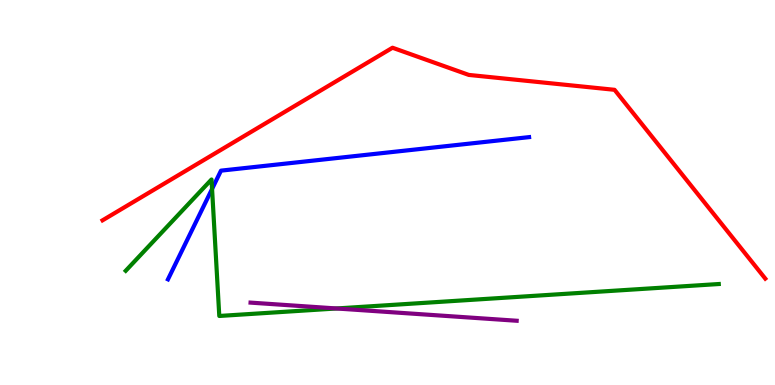[{'lines': ['blue', 'red'], 'intersections': []}, {'lines': ['green', 'red'], 'intersections': []}, {'lines': ['purple', 'red'], 'intersections': []}, {'lines': ['blue', 'green'], 'intersections': [{'x': 2.74, 'y': 5.09}]}, {'lines': ['blue', 'purple'], 'intersections': []}, {'lines': ['green', 'purple'], 'intersections': [{'x': 4.34, 'y': 1.99}]}]